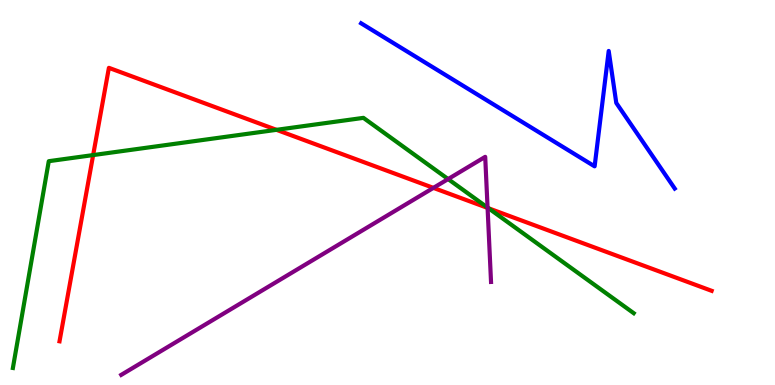[{'lines': ['blue', 'red'], 'intersections': []}, {'lines': ['green', 'red'], 'intersections': [{'x': 1.2, 'y': 5.97}, {'x': 3.57, 'y': 6.63}, {'x': 6.3, 'y': 4.59}]}, {'lines': ['purple', 'red'], 'intersections': [{'x': 5.59, 'y': 5.12}, {'x': 6.29, 'y': 4.6}]}, {'lines': ['blue', 'green'], 'intersections': []}, {'lines': ['blue', 'purple'], 'intersections': []}, {'lines': ['green', 'purple'], 'intersections': [{'x': 5.78, 'y': 5.35}, {'x': 6.29, 'y': 4.61}]}]